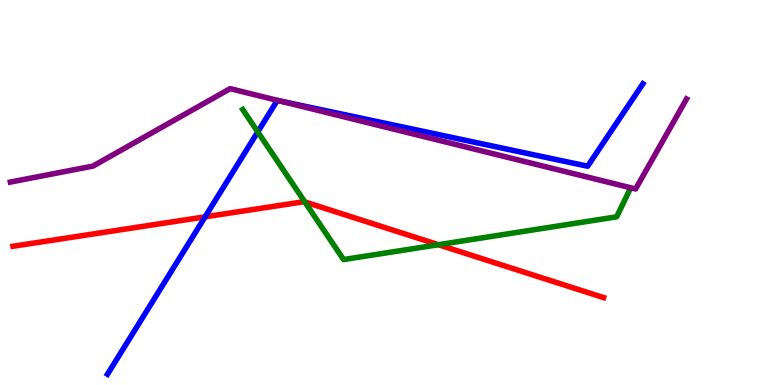[{'lines': ['blue', 'red'], 'intersections': [{'x': 2.65, 'y': 4.37}]}, {'lines': ['green', 'red'], 'intersections': [{'x': 3.93, 'y': 4.76}, {'x': 5.66, 'y': 3.64}]}, {'lines': ['purple', 'red'], 'intersections': []}, {'lines': ['blue', 'green'], 'intersections': [{'x': 3.33, 'y': 6.57}]}, {'lines': ['blue', 'purple'], 'intersections': [{'x': 3.61, 'y': 7.38}]}, {'lines': ['green', 'purple'], 'intersections': []}]